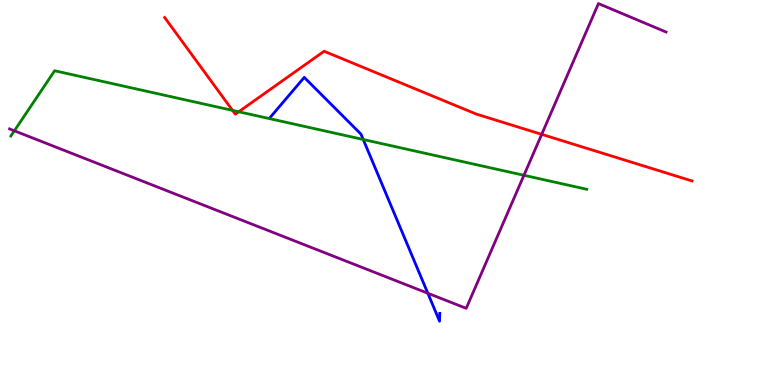[{'lines': ['blue', 'red'], 'intersections': []}, {'lines': ['green', 'red'], 'intersections': [{'x': 3.0, 'y': 7.13}, {'x': 3.08, 'y': 7.1}]}, {'lines': ['purple', 'red'], 'intersections': [{'x': 6.99, 'y': 6.51}]}, {'lines': ['blue', 'green'], 'intersections': [{'x': 4.69, 'y': 6.38}]}, {'lines': ['blue', 'purple'], 'intersections': [{'x': 5.52, 'y': 2.38}]}, {'lines': ['green', 'purple'], 'intersections': [{'x': 0.185, 'y': 6.6}, {'x': 6.76, 'y': 5.45}]}]